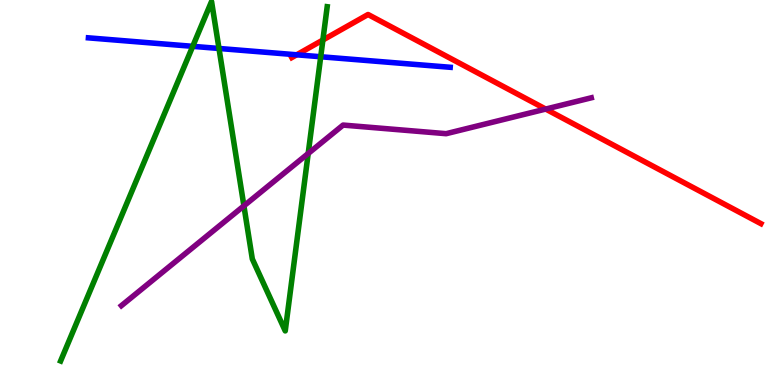[{'lines': ['blue', 'red'], 'intersections': [{'x': 3.83, 'y': 8.58}]}, {'lines': ['green', 'red'], 'intersections': [{'x': 4.17, 'y': 8.96}]}, {'lines': ['purple', 'red'], 'intersections': [{'x': 7.04, 'y': 7.17}]}, {'lines': ['blue', 'green'], 'intersections': [{'x': 2.49, 'y': 8.8}, {'x': 2.83, 'y': 8.74}, {'x': 4.14, 'y': 8.53}]}, {'lines': ['blue', 'purple'], 'intersections': []}, {'lines': ['green', 'purple'], 'intersections': [{'x': 3.15, 'y': 4.65}, {'x': 3.98, 'y': 6.01}]}]